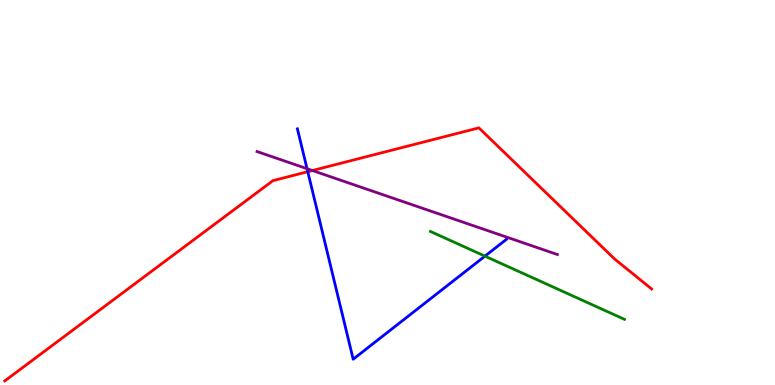[{'lines': ['blue', 'red'], 'intersections': [{'x': 3.97, 'y': 5.54}]}, {'lines': ['green', 'red'], 'intersections': []}, {'lines': ['purple', 'red'], 'intersections': [{'x': 4.03, 'y': 5.57}]}, {'lines': ['blue', 'green'], 'intersections': [{'x': 6.26, 'y': 3.35}]}, {'lines': ['blue', 'purple'], 'intersections': [{'x': 3.96, 'y': 5.62}]}, {'lines': ['green', 'purple'], 'intersections': []}]